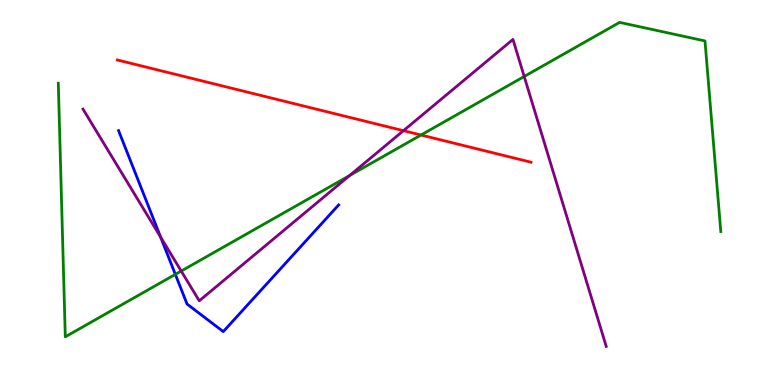[{'lines': ['blue', 'red'], 'intersections': []}, {'lines': ['green', 'red'], 'intersections': [{'x': 5.43, 'y': 6.49}]}, {'lines': ['purple', 'red'], 'intersections': [{'x': 5.21, 'y': 6.61}]}, {'lines': ['blue', 'green'], 'intersections': [{'x': 2.26, 'y': 2.87}]}, {'lines': ['blue', 'purple'], 'intersections': [{'x': 2.07, 'y': 3.84}]}, {'lines': ['green', 'purple'], 'intersections': [{'x': 2.34, 'y': 2.96}, {'x': 4.51, 'y': 5.44}, {'x': 6.76, 'y': 8.01}]}]